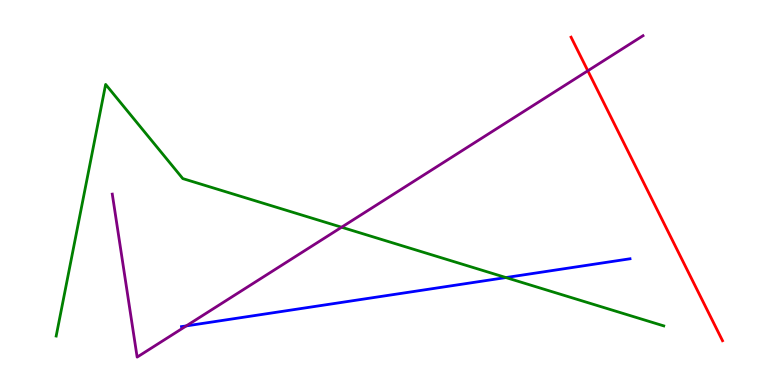[{'lines': ['blue', 'red'], 'intersections': []}, {'lines': ['green', 'red'], 'intersections': []}, {'lines': ['purple', 'red'], 'intersections': [{'x': 7.58, 'y': 8.16}]}, {'lines': ['blue', 'green'], 'intersections': [{'x': 6.53, 'y': 2.79}]}, {'lines': ['blue', 'purple'], 'intersections': [{'x': 2.4, 'y': 1.53}]}, {'lines': ['green', 'purple'], 'intersections': [{'x': 4.41, 'y': 4.1}]}]